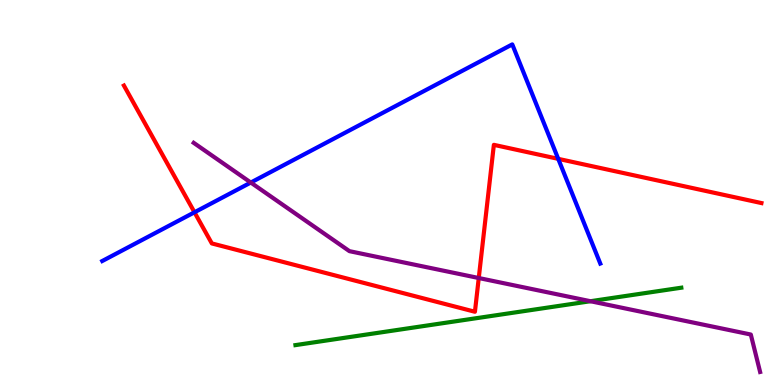[{'lines': ['blue', 'red'], 'intersections': [{'x': 2.51, 'y': 4.49}, {'x': 7.2, 'y': 5.87}]}, {'lines': ['green', 'red'], 'intersections': []}, {'lines': ['purple', 'red'], 'intersections': [{'x': 6.18, 'y': 2.78}]}, {'lines': ['blue', 'green'], 'intersections': []}, {'lines': ['blue', 'purple'], 'intersections': [{'x': 3.24, 'y': 5.26}]}, {'lines': ['green', 'purple'], 'intersections': [{'x': 7.62, 'y': 2.18}]}]